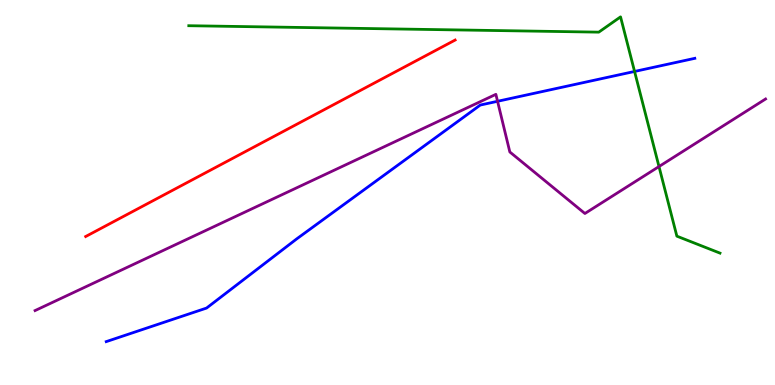[{'lines': ['blue', 'red'], 'intersections': []}, {'lines': ['green', 'red'], 'intersections': []}, {'lines': ['purple', 'red'], 'intersections': []}, {'lines': ['blue', 'green'], 'intersections': [{'x': 8.19, 'y': 8.14}]}, {'lines': ['blue', 'purple'], 'intersections': [{'x': 6.42, 'y': 7.37}]}, {'lines': ['green', 'purple'], 'intersections': [{'x': 8.5, 'y': 5.67}]}]